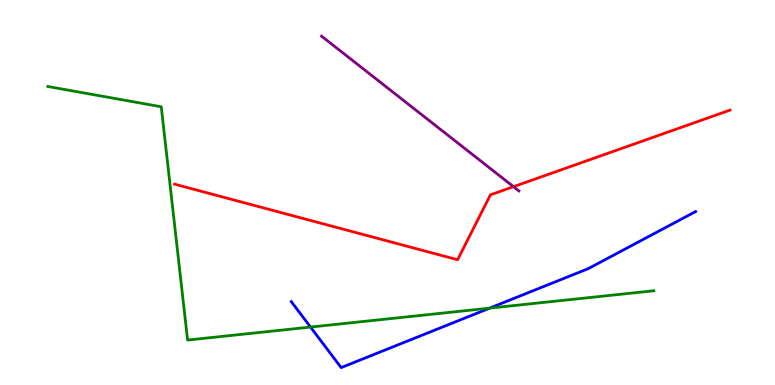[{'lines': ['blue', 'red'], 'intersections': []}, {'lines': ['green', 'red'], 'intersections': []}, {'lines': ['purple', 'red'], 'intersections': [{'x': 6.63, 'y': 5.15}]}, {'lines': ['blue', 'green'], 'intersections': [{'x': 4.01, 'y': 1.5}, {'x': 6.32, 'y': 2.0}]}, {'lines': ['blue', 'purple'], 'intersections': []}, {'lines': ['green', 'purple'], 'intersections': []}]